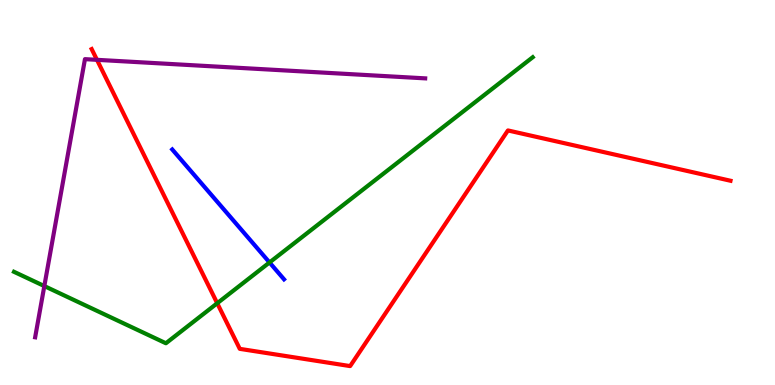[{'lines': ['blue', 'red'], 'intersections': []}, {'lines': ['green', 'red'], 'intersections': [{'x': 2.8, 'y': 2.12}]}, {'lines': ['purple', 'red'], 'intersections': [{'x': 1.25, 'y': 8.45}]}, {'lines': ['blue', 'green'], 'intersections': [{'x': 3.48, 'y': 3.18}]}, {'lines': ['blue', 'purple'], 'intersections': []}, {'lines': ['green', 'purple'], 'intersections': [{'x': 0.572, 'y': 2.57}]}]